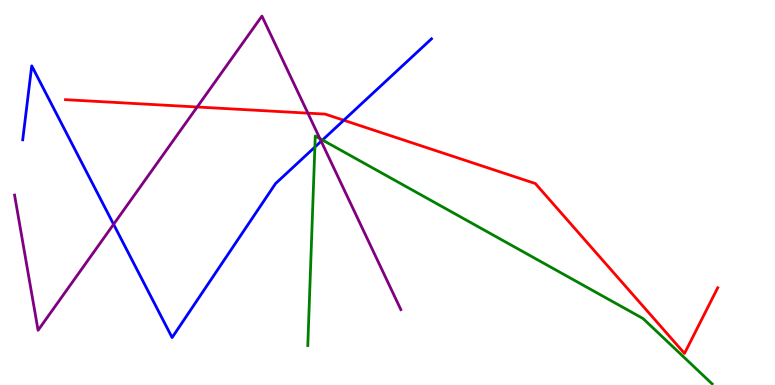[{'lines': ['blue', 'red'], 'intersections': [{'x': 4.44, 'y': 6.88}]}, {'lines': ['green', 'red'], 'intersections': []}, {'lines': ['purple', 'red'], 'intersections': [{'x': 2.54, 'y': 7.22}, {'x': 3.97, 'y': 7.06}]}, {'lines': ['blue', 'green'], 'intersections': [{'x': 4.06, 'y': 6.18}, {'x': 4.16, 'y': 6.36}]}, {'lines': ['blue', 'purple'], 'intersections': [{'x': 1.47, 'y': 4.17}, {'x': 4.14, 'y': 6.33}]}, {'lines': ['green', 'purple'], 'intersections': [{'x': 4.13, 'y': 6.4}]}]